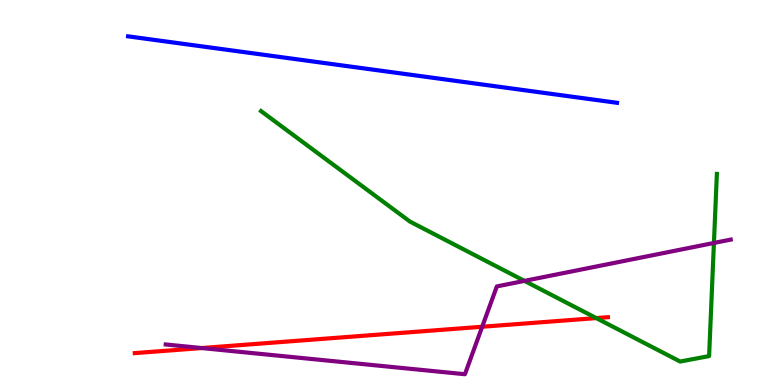[{'lines': ['blue', 'red'], 'intersections': []}, {'lines': ['green', 'red'], 'intersections': [{'x': 7.69, 'y': 1.74}]}, {'lines': ['purple', 'red'], 'intersections': [{'x': 2.6, 'y': 0.96}, {'x': 6.22, 'y': 1.51}]}, {'lines': ['blue', 'green'], 'intersections': []}, {'lines': ['blue', 'purple'], 'intersections': []}, {'lines': ['green', 'purple'], 'intersections': [{'x': 6.77, 'y': 2.7}, {'x': 9.21, 'y': 3.69}]}]